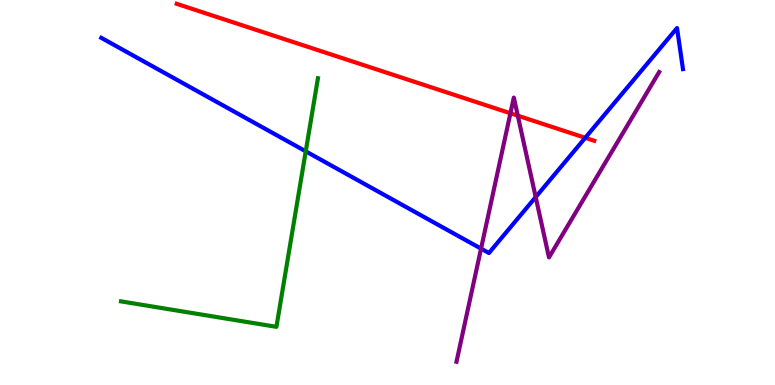[{'lines': ['blue', 'red'], 'intersections': [{'x': 7.55, 'y': 6.42}]}, {'lines': ['green', 'red'], 'intersections': []}, {'lines': ['purple', 'red'], 'intersections': [{'x': 6.59, 'y': 7.06}, {'x': 6.68, 'y': 7.0}]}, {'lines': ['blue', 'green'], 'intersections': [{'x': 3.94, 'y': 6.07}]}, {'lines': ['blue', 'purple'], 'intersections': [{'x': 6.21, 'y': 3.54}, {'x': 6.91, 'y': 4.88}]}, {'lines': ['green', 'purple'], 'intersections': []}]